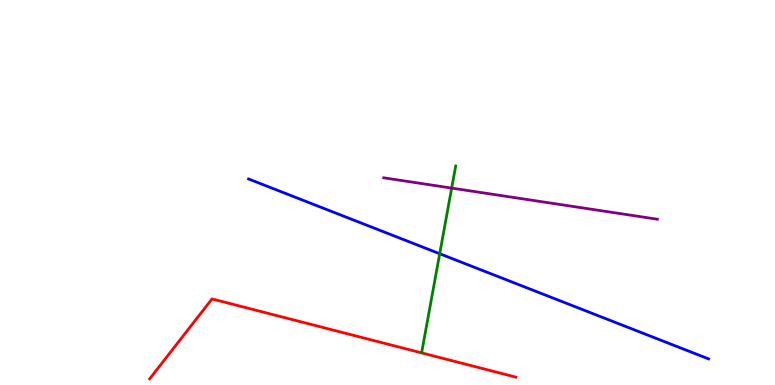[{'lines': ['blue', 'red'], 'intersections': []}, {'lines': ['green', 'red'], 'intersections': []}, {'lines': ['purple', 'red'], 'intersections': []}, {'lines': ['blue', 'green'], 'intersections': [{'x': 5.67, 'y': 3.41}]}, {'lines': ['blue', 'purple'], 'intersections': []}, {'lines': ['green', 'purple'], 'intersections': [{'x': 5.83, 'y': 5.11}]}]